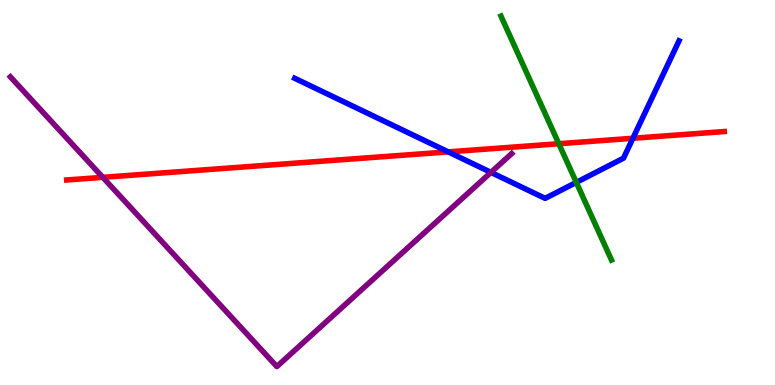[{'lines': ['blue', 'red'], 'intersections': [{'x': 5.78, 'y': 6.06}, {'x': 8.17, 'y': 6.41}]}, {'lines': ['green', 'red'], 'intersections': [{'x': 7.21, 'y': 6.27}]}, {'lines': ['purple', 'red'], 'intersections': [{'x': 1.33, 'y': 5.39}]}, {'lines': ['blue', 'green'], 'intersections': [{'x': 7.44, 'y': 5.26}]}, {'lines': ['blue', 'purple'], 'intersections': [{'x': 6.33, 'y': 5.52}]}, {'lines': ['green', 'purple'], 'intersections': []}]